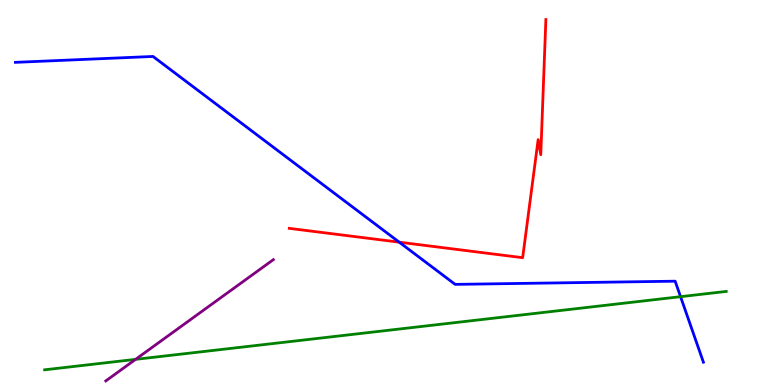[{'lines': ['blue', 'red'], 'intersections': [{'x': 5.15, 'y': 3.71}]}, {'lines': ['green', 'red'], 'intersections': []}, {'lines': ['purple', 'red'], 'intersections': []}, {'lines': ['blue', 'green'], 'intersections': [{'x': 8.78, 'y': 2.29}]}, {'lines': ['blue', 'purple'], 'intersections': []}, {'lines': ['green', 'purple'], 'intersections': [{'x': 1.75, 'y': 0.666}]}]